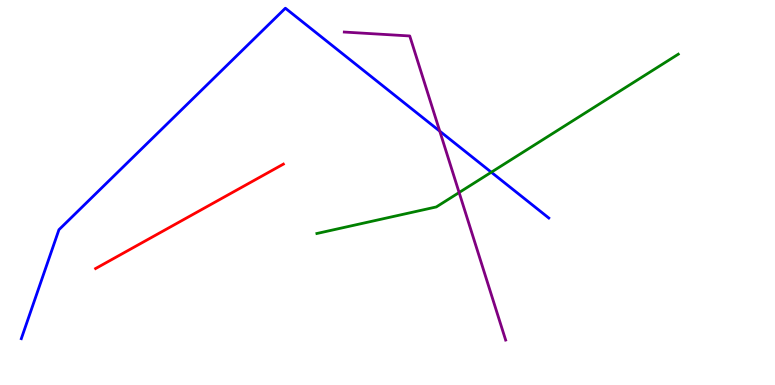[{'lines': ['blue', 'red'], 'intersections': []}, {'lines': ['green', 'red'], 'intersections': []}, {'lines': ['purple', 'red'], 'intersections': []}, {'lines': ['blue', 'green'], 'intersections': [{'x': 6.34, 'y': 5.53}]}, {'lines': ['blue', 'purple'], 'intersections': [{'x': 5.67, 'y': 6.59}]}, {'lines': ['green', 'purple'], 'intersections': [{'x': 5.92, 'y': 5.0}]}]